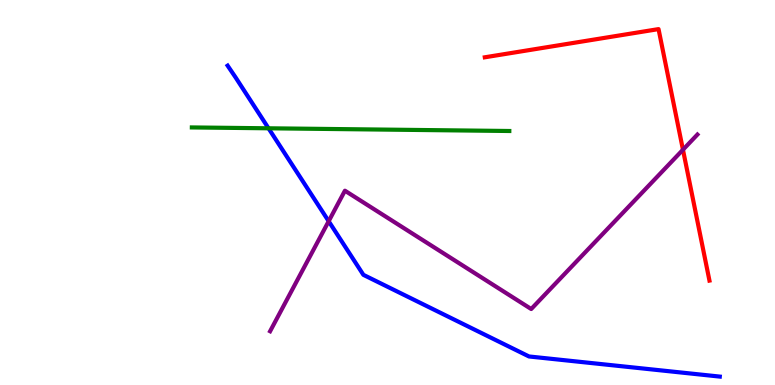[{'lines': ['blue', 'red'], 'intersections': []}, {'lines': ['green', 'red'], 'intersections': []}, {'lines': ['purple', 'red'], 'intersections': [{'x': 8.81, 'y': 6.11}]}, {'lines': ['blue', 'green'], 'intersections': [{'x': 3.46, 'y': 6.67}]}, {'lines': ['blue', 'purple'], 'intersections': [{'x': 4.24, 'y': 4.25}]}, {'lines': ['green', 'purple'], 'intersections': []}]